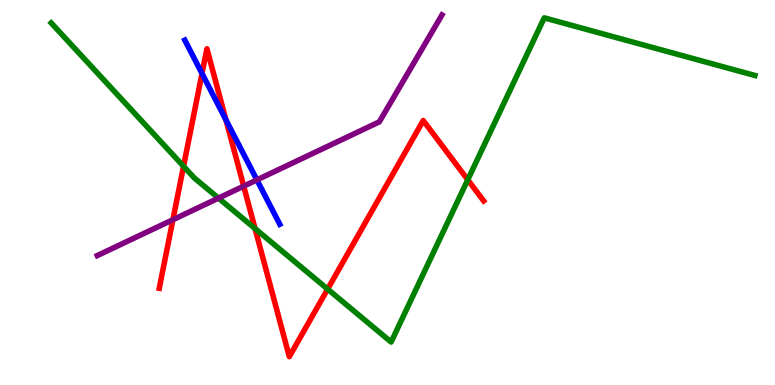[{'lines': ['blue', 'red'], 'intersections': [{'x': 2.61, 'y': 8.09}, {'x': 2.92, 'y': 6.89}]}, {'lines': ['green', 'red'], 'intersections': [{'x': 2.37, 'y': 5.68}, {'x': 3.29, 'y': 4.06}, {'x': 4.23, 'y': 2.49}, {'x': 6.04, 'y': 5.33}]}, {'lines': ['purple', 'red'], 'intersections': [{'x': 2.23, 'y': 4.29}, {'x': 3.14, 'y': 5.16}]}, {'lines': ['blue', 'green'], 'intersections': []}, {'lines': ['blue', 'purple'], 'intersections': [{'x': 3.31, 'y': 5.33}]}, {'lines': ['green', 'purple'], 'intersections': [{'x': 2.82, 'y': 4.85}]}]